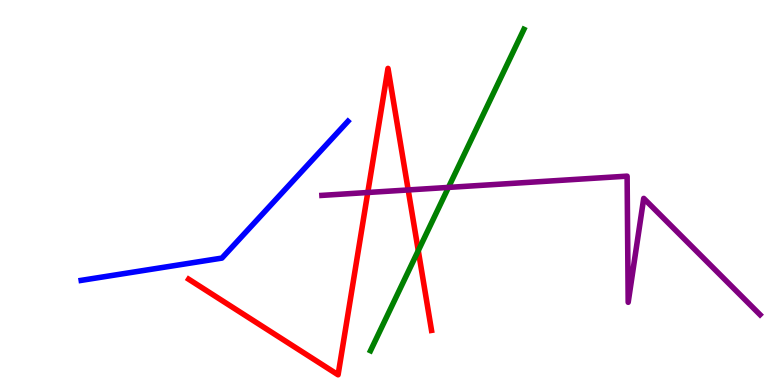[{'lines': ['blue', 'red'], 'intersections': []}, {'lines': ['green', 'red'], 'intersections': [{'x': 5.4, 'y': 3.49}]}, {'lines': ['purple', 'red'], 'intersections': [{'x': 4.75, 'y': 5.0}, {'x': 5.27, 'y': 5.07}]}, {'lines': ['blue', 'green'], 'intersections': []}, {'lines': ['blue', 'purple'], 'intersections': []}, {'lines': ['green', 'purple'], 'intersections': [{'x': 5.79, 'y': 5.13}]}]